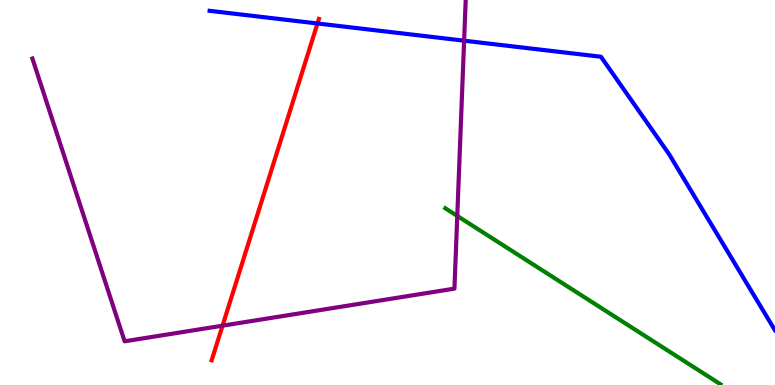[{'lines': ['blue', 'red'], 'intersections': [{'x': 4.1, 'y': 9.39}]}, {'lines': ['green', 'red'], 'intersections': []}, {'lines': ['purple', 'red'], 'intersections': [{'x': 2.87, 'y': 1.54}]}, {'lines': ['blue', 'green'], 'intersections': []}, {'lines': ['blue', 'purple'], 'intersections': [{'x': 5.99, 'y': 8.94}]}, {'lines': ['green', 'purple'], 'intersections': [{'x': 5.9, 'y': 4.39}]}]